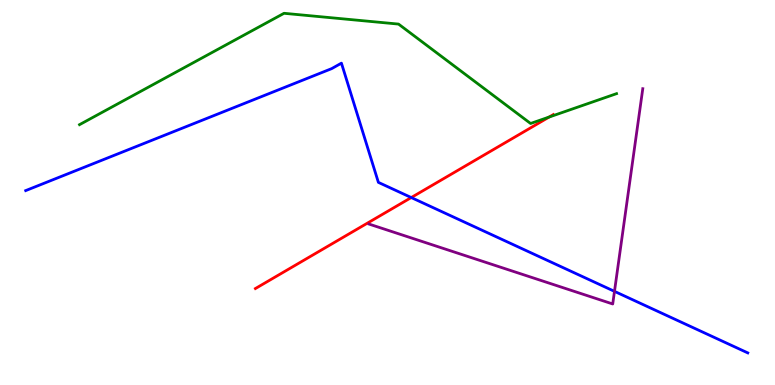[{'lines': ['blue', 'red'], 'intersections': [{'x': 5.31, 'y': 4.87}]}, {'lines': ['green', 'red'], 'intersections': [{'x': 7.09, 'y': 6.96}]}, {'lines': ['purple', 'red'], 'intersections': []}, {'lines': ['blue', 'green'], 'intersections': []}, {'lines': ['blue', 'purple'], 'intersections': [{'x': 7.93, 'y': 2.43}]}, {'lines': ['green', 'purple'], 'intersections': []}]